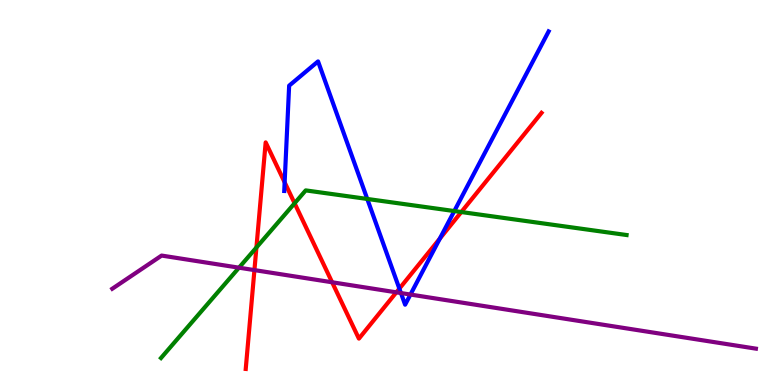[{'lines': ['blue', 'red'], 'intersections': [{'x': 3.67, 'y': 5.26}, {'x': 5.15, 'y': 2.5}, {'x': 5.68, 'y': 3.8}]}, {'lines': ['green', 'red'], 'intersections': [{'x': 3.31, 'y': 3.57}, {'x': 3.8, 'y': 4.72}, {'x': 5.95, 'y': 4.49}]}, {'lines': ['purple', 'red'], 'intersections': [{'x': 3.28, 'y': 2.98}, {'x': 4.29, 'y': 2.67}, {'x': 5.11, 'y': 2.41}]}, {'lines': ['blue', 'green'], 'intersections': [{'x': 4.74, 'y': 4.83}, {'x': 5.86, 'y': 4.52}]}, {'lines': ['blue', 'purple'], 'intersections': [{'x': 5.17, 'y': 2.39}, {'x': 5.3, 'y': 2.35}]}, {'lines': ['green', 'purple'], 'intersections': [{'x': 3.08, 'y': 3.05}]}]